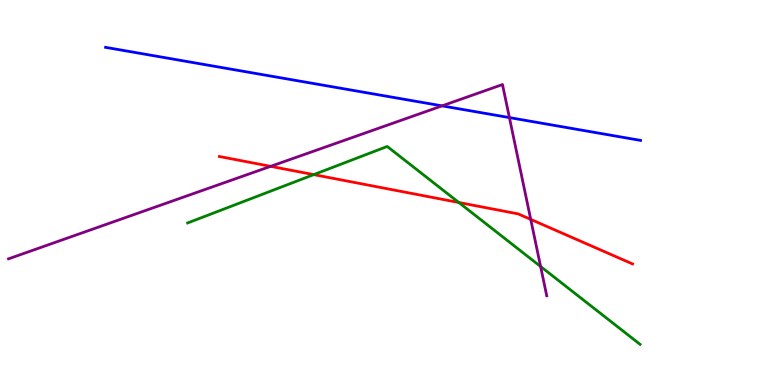[{'lines': ['blue', 'red'], 'intersections': []}, {'lines': ['green', 'red'], 'intersections': [{'x': 4.05, 'y': 5.46}, {'x': 5.92, 'y': 4.74}]}, {'lines': ['purple', 'red'], 'intersections': [{'x': 3.49, 'y': 5.68}, {'x': 6.85, 'y': 4.3}]}, {'lines': ['blue', 'green'], 'intersections': []}, {'lines': ['blue', 'purple'], 'intersections': [{'x': 5.7, 'y': 7.25}, {'x': 6.57, 'y': 6.95}]}, {'lines': ['green', 'purple'], 'intersections': [{'x': 6.98, 'y': 3.08}]}]